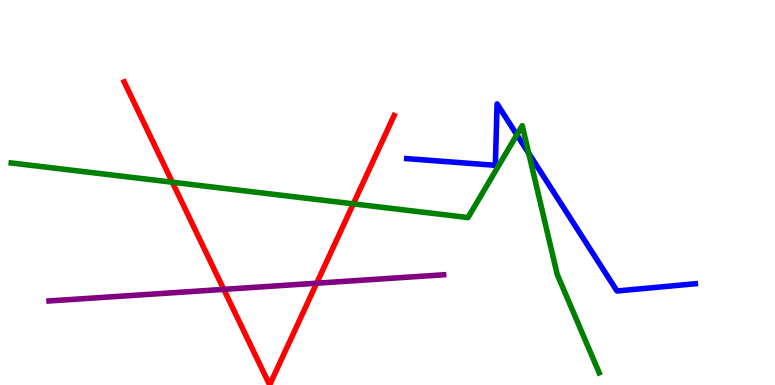[{'lines': ['blue', 'red'], 'intersections': []}, {'lines': ['green', 'red'], 'intersections': [{'x': 2.22, 'y': 5.27}, {'x': 4.56, 'y': 4.7}]}, {'lines': ['purple', 'red'], 'intersections': [{'x': 2.89, 'y': 2.48}, {'x': 4.09, 'y': 2.64}]}, {'lines': ['blue', 'green'], 'intersections': [{'x': 6.67, 'y': 6.5}, {'x': 6.82, 'y': 6.02}]}, {'lines': ['blue', 'purple'], 'intersections': []}, {'lines': ['green', 'purple'], 'intersections': []}]